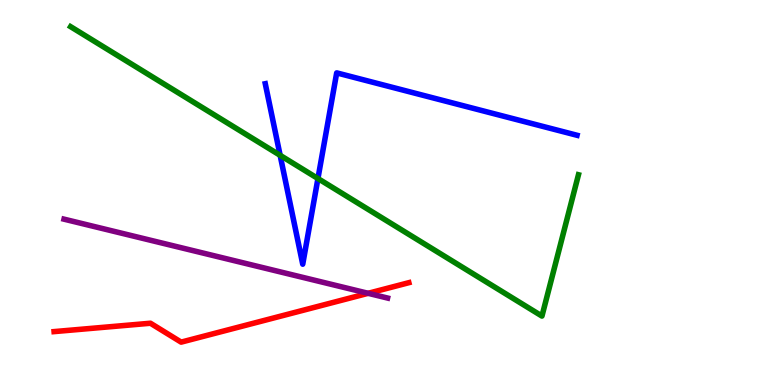[{'lines': ['blue', 'red'], 'intersections': []}, {'lines': ['green', 'red'], 'intersections': []}, {'lines': ['purple', 'red'], 'intersections': [{'x': 4.75, 'y': 2.38}]}, {'lines': ['blue', 'green'], 'intersections': [{'x': 3.61, 'y': 5.97}, {'x': 4.1, 'y': 5.36}]}, {'lines': ['blue', 'purple'], 'intersections': []}, {'lines': ['green', 'purple'], 'intersections': []}]